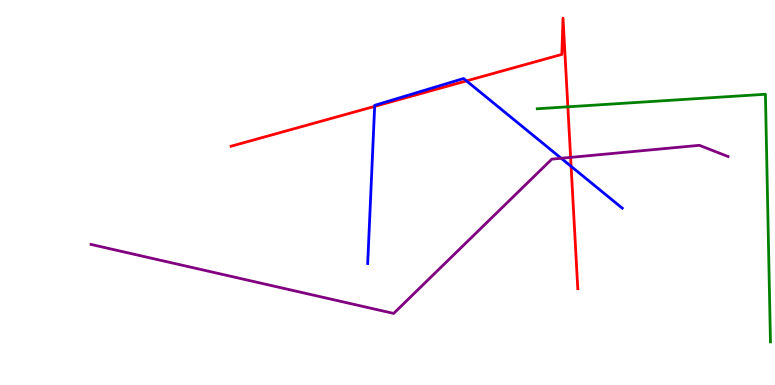[{'lines': ['blue', 'red'], 'intersections': [{'x': 4.83, 'y': 7.24}, {'x': 6.02, 'y': 7.9}, {'x': 7.37, 'y': 5.68}]}, {'lines': ['green', 'red'], 'intersections': [{'x': 7.33, 'y': 7.23}]}, {'lines': ['purple', 'red'], 'intersections': [{'x': 7.36, 'y': 5.91}]}, {'lines': ['blue', 'green'], 'intersections': []}, {'lines': ['blue', 'purple'], 'intersections': [{'x': 7.24, 'y': 5.89}]}, {'lines': ['green', 'purple'], 'intersections': []}]